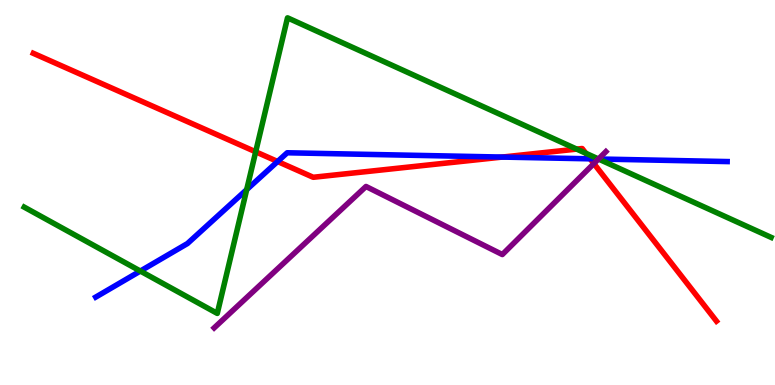[{'lines': ['blue', 'red'], 'intersections': [{'x': 3.58, 'y': 5.8}, {'x': 6.48, 'y': 5.92}, {'x': 7.62, 'y': 5.87}]}, {'lines': ['green', 'red'], 'intersections': [{'x': 3.3, 'y': 6.06}, {'x': 7.44, 'y': 6.13}, {'x': 7.56, 'y': 6.02}]}, {'lines': ['purple', 'red'], 'intersections': [{'x': 7.66, 'y': 5.75}]}, {'lines': ['blue', 'green'], 'intersections': [{'x': 1.81, 'y': 2.96}, {'x': 3.18, 'y': 5.07}, {'x': 7.72, 'y': 5.87}]}, {'lines': ['blue', 'purple'], 'intersections': [{'x': 7.72, 'y': 5.87}]}, {'lines': ['green', 'purple'], 'intersections': [{'x': 7.72, 'y': 5.87}]}]